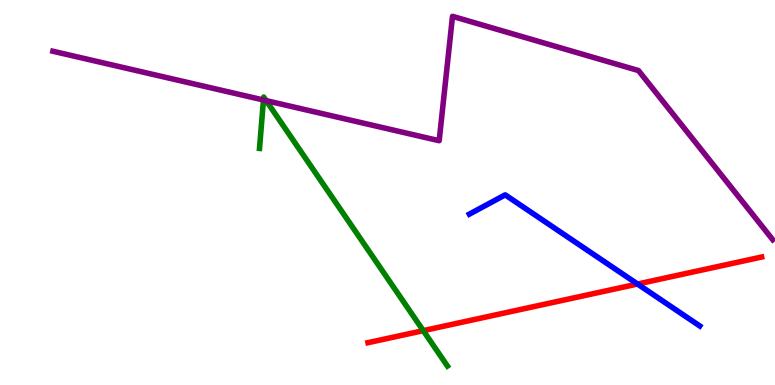[{'lines': ['blue', 'red'], 'intersections': [{'x': 8.23, 'y': 2.62}]}, {'lines': ['green', 'red'], 'intersections': [{'x': 5.46, 'y': 1.41}]}, {'lines': ['purple', 'red'], 'intersections': []}, {'lines': ['blue', 'green'], 'intersections': []}, {'lines': ['blue', 'purple'], 'intersections': []}, {'lines': ['green', 'purple'], 'intersections': [{'x': 3.4, 'y': 7.4}, {'x': 3.43, 'y': 7.39}]}]